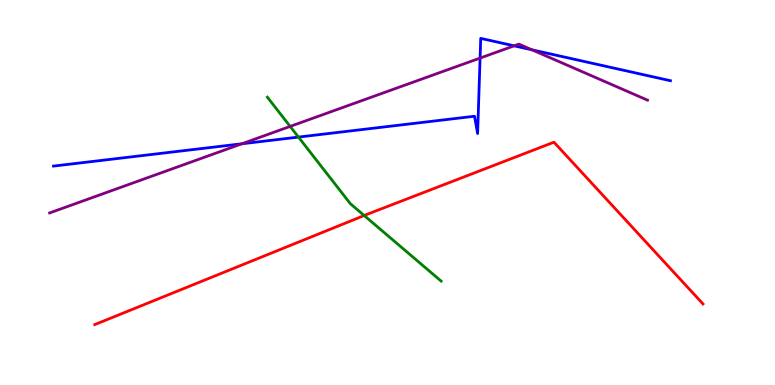[{'lines': ['blue', 'red'], 'intersections': []}, {'lines': ['green', 'red'], 'intersections': [{'x': 4.7, 'y': 4.4}]}, {'lines': ['purple', 'red'], 'intersections': []}, {'lines': ['blue', 'green'], 'intersections': [{'x': 3.85, 'y': 6.44}]}, {'lines': ['blue', 'purple'], 'intersections': [{'x': 3.12, 'y': 6.27}, {'x': 6.19, 'y': 8.49}, {'x': 6.63, 'y': 8.81}, {'x': 6.86, 'y': 8.71}]}, {'lines': ['green', 'purple'], 'intersections': [{'x': 3.74, 'y': 6.72}]}]